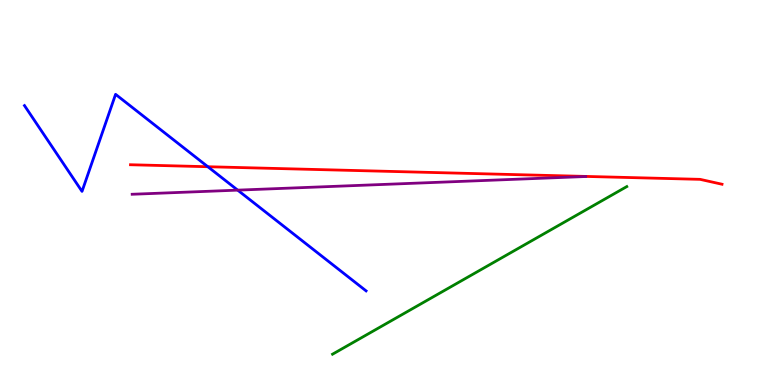[{'lines': ['blue', 'red'], 'intersections': [{'x': 2.68, 'y': 5.67}]}, {'lines': ['green', 'red'], 'intersections': []}, {'lines': ['purple', 'red'], 'intersections': []}, {'lines': ['blue', 'green'], 'intersections': []}, {'lines': ['blue', 'purple'], 'intersections': [{'x': 3.07, 'y': 5.06}]}, {'lines': ['green', 'purple'], 'intersections': []}]